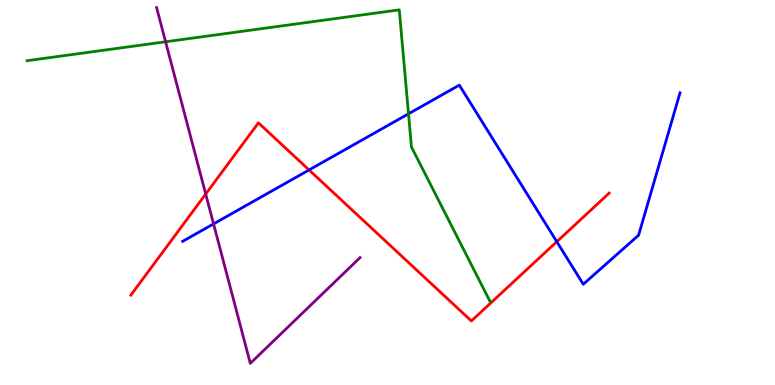[{'lines': ['blue', 'red'], 'intersections': [{'x': 3.99, 'y': 5.59}, {'x': 7.18, 'y': 3.72}]}, {'lines': ['green', 'red'], 'intersections': []}, {'lines': ['purple', 'red'], 'intersections': [{'x': 2.65, 'y': 4.96}]}, {'lines': ['blue', 'green'], 'intersections': [{'x': 5.27, 'y': 7.04}]}, {'lines': ['blue', 'purple'], 'intersections': [{'x': 2.76, 'y': 4.18}]}, {'lines': ['green', 'purple'], 'intersections': [{'x': 2.14, 'y': 8.91}]}]